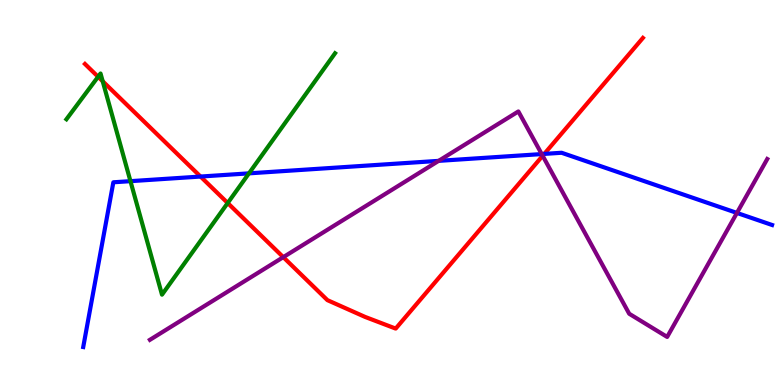[{'lines': ['blue', 'red'], 'intersections': [{'x': 2.59, 'y': 5.41}, {'x': 7.02, 'y': 6.0}]}, {'lines': ['green', 'red'], 'intersections': [{'x': 1.27, 'y': 8.01}, {'x': 1.33, 'y': 7.89}, {'x': 2.94, 'y': 4.73}]}, {'lines': ['purple', 'red'], 'intersections': [{'x': 3.66, 'y': 3.32}, {'x': 7.0, 'y': 5.95}]}, {'lines': ['blue', 'green'], 'intersections': [{'x': 1.68, 'y': 5.29}, {'x': 3.21, 'y': 5.5}]}, {'lines': ['blue', 'purple'], 'intersections': [{'x': 5.66, 'y': 5.82}, {'x': 6.99, 'y': 6.0}, {'x': 9.51, 'y': 4.47}]}, {'lines': ['green', 'purple'], 'intersections': []}]